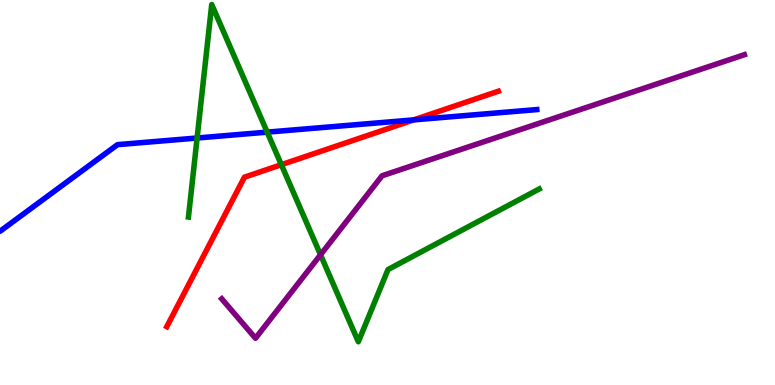[{'lines': ['blue', 'red'], 'intersections': [{'x': 5.34, 'y': 6.89}]}, {'lines': ['green', 'red'], 'intersections': [{'x': 3.63, 'y': 5.72}]}, {'lines': ['purple', 'red'], 'intersections': []}, {'lines': ['blue', 'green'], 'intersections': [{'x': 2.54, 'y': 6.42}, {'x': 3.45, 'y': 6.57}]}, {'lines': ['blue', 'purple'], 'intersections': []}, {'lines': ['green', 'purple'], 'intersections': [{'x': 4.14, 'y': 3.38}]}]